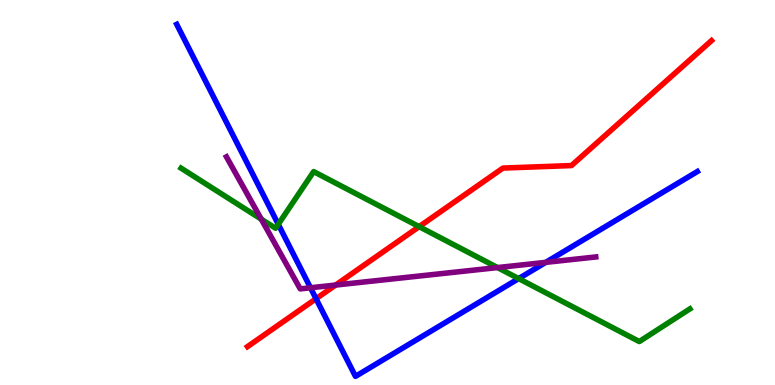[{'lines': ['blue', 'red'], 'intersections': [{'x': 4.08, 'y': 2.24}]}, {'lines': ['green', 'red'], 'intersections': [{'x': 5.41, 'y': 4.11}]}, {'lines': ['purple', 'red'], 'intersections': [{'x': 4.33, 'y': 2.6}]}, {'lines': ['blue', 'green'], 'intersections': [{'x': 3.59, 'y': 4.17}, {'x': 6.69, 'y': 2.76}]}, {'lines': ['blue', 'purple'], 'intersections': [{'x': 4.01, 'y': 2.53}, {'x': 7.04, 'y': 3.19}]}, {'lines': ['green', 'purple'], 'intersections': [{'x': 3.37, 'y': 4.31}, {'x': 6.42, 'y': 3.05}]}]